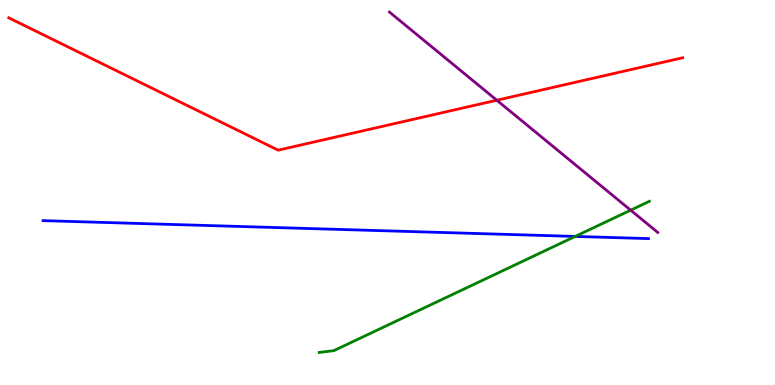[{'lines': ['blue', 'red'], 'intersections': []}, {'lines': ['green', 'red'], 'intersections': []}, {'lines': ['purple', 'red'], 'intersections': [{'x': 6.41, 'y': 7.4}]}, {'lines': ['blue', 'green'], 'intersections': [{'x': 7.42, 'y': 3.86}]}, {'lines': ['blue', 'purple'], 'intersections': []}, {'lines': ['green', 'purple'], 'intersections': [{'x': 8.14, 'y': 4.54}]}]